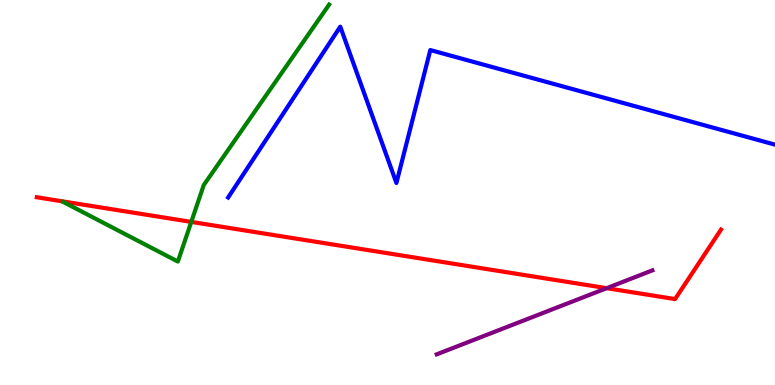[{'lines': ['blue', 'red'], 'intersections': []}, {'lines': ['green', 'red'], 'intersections': [{'x': 2.47, 'y': 4.24}]}, {'lines': ['purple', 'red'], 'intersections': [{'x': 7.83, 'y': 2.51}]}, {'lines': ['blue', 'green'], 'intersections': []}, {'lines': ['blue', 'purple'], 'intersections': []}, {'lines': ['green', 'purple'], 'intersections': []}]